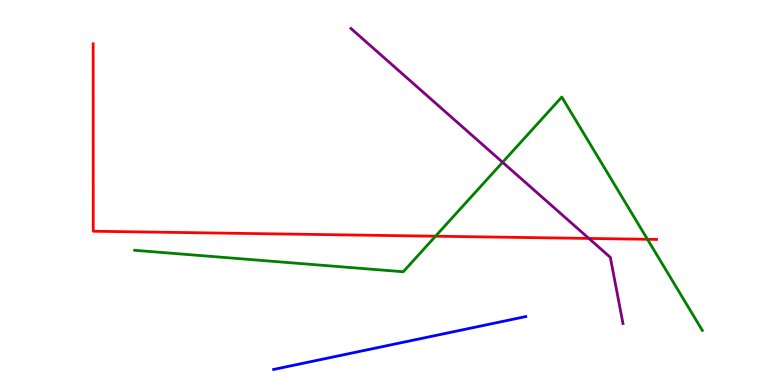[{'lines': ['blue', 'red'], 'intersections': []}, {'lines': ['green', 'red'], 'intersections': [{'x': 5.62, 'y': 3.86}, {'x': 8.35, 'y': 3.78}]}, {'lines': ['purple', 'red'], 'intersections': [{'x': 7.6, 'y': 3.81}]}, {'lines': ['blue', 'green'], 'intersections': []}, {'lines': ['blue', 'purple'], 'intersections': []}, {'lines': ['green', 'purple'], 'intersections': [{'x': 6.49, 'y': 5.78}]}]